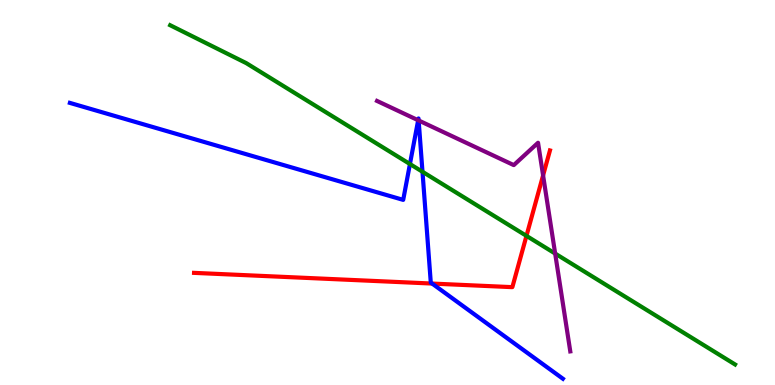[{'lines': ['blue', 'red'], 'intersections': [{'x': 5.58, 'y': 2.63}]}, {'lines': ['green', 'red'], 'intersections': [{'x': 6.79, 'y': 3.87}]}, {'lines': ['purple', 'red'], 'intersections': [{'x': 7.01, 'y': 5.44}]}, {'lines': ['blue', 'green'], 'intersections': [{'x': 5.29, 'y': 5.74}, {'x': 5.45, 'y': 5.54}]}, {'lines': ['blue', 'purple'], 'intersections': [{'x': 5.4, 'y': 6.88}, {'x': 5.4, 'y': 6.87}]}, {'lines': ['green', 'purple'], 'intersections': [{'x': 7.16, 'y': 3.41}]}]